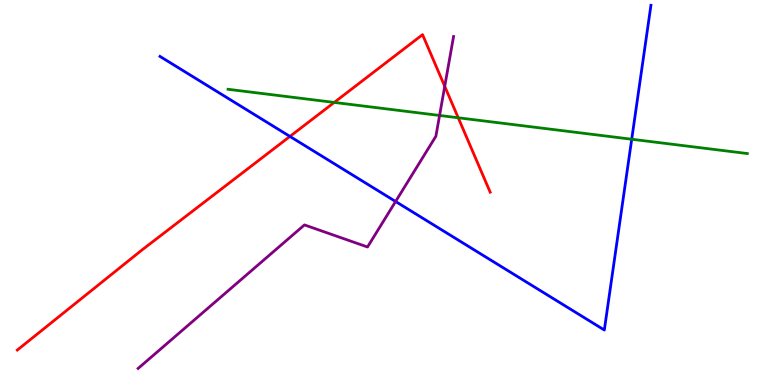[{'lines': ['blue', 'red'], 'intersections': [{'x': 3.74, 'y': 6.46}]}, {'lines': ['green', 'red'], 'intersections': [{'x': 4.31, 'y': 7.34}, {'x': 5.91, 'y': 6.94}]}, {'lines': ['purple', 'red'], 'intersections': [{'x': 5.74, 'y': 7.76}]}, {'lines': ['blue', 'green'], 'intersections': [{'x': 8.15, 'y': 6.38}]}, {'lines': ['blue', 'purple'], 'intersections': [{'x': 5.1, 'y': 4.77}]}, {'lines': ['green', 'purple'], 'intersections': [{'x': 5.67, 'y': 7.0}]}]